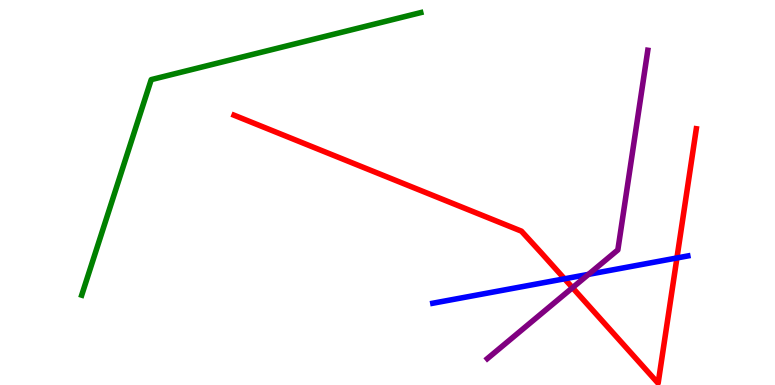[{'lines': ['blue', 'red'], 'intersections': [{'x': 7.28, 'y': 2.76}, {'x': 8.73, 'y': 3.3}]}, {'lines': ['green', 'red'], 'intersections': []}, {'lines': ['purple', 'red'], 'intersections': [{'x': 7.39, 'y': 2.53}]}, {'lines': ['blue', 'green'], 'intersections': []}, {'lines': ['blue', 'purple'], 'intersections': [{'x': 7.59, 'y': 2.87}]}, {'lines': ['green', 'purple'], 'intersections': []}]